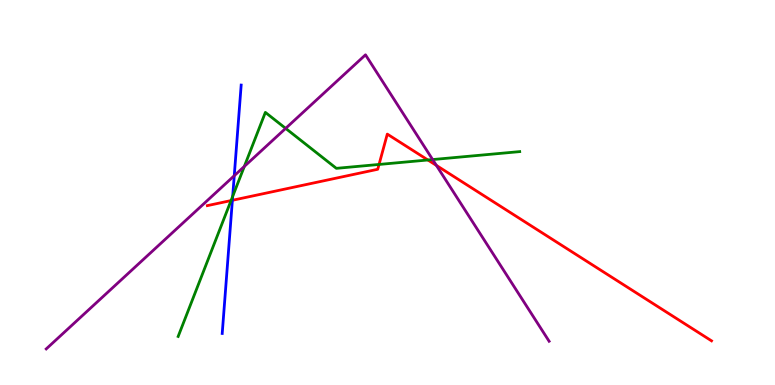[{'lines': ['blue', 'red'], 'intersections': [{'x': 3.0, 'y': 4.8}]}, {'lines': ['green', 'red'], 'intersections': [{'x': 2.98, 'y': 4.79}, {'x': 4.89, 'y': 5.73}, {'x': 5.52, 'y': 5.84}]}, {'lines': ['purple', 'red'], 'intersections': [{'x': 5.63, 'y': 5.7}]}, {'lines': ['blue', 'green'], 'intersections': [{'x': 3.0, 'y': 4.9}]}, {'lines': ['blue', 'purple'], 'intersections': [{'x': 3.02, 'y': 5.44}]}, {'lines': ['green', 'purple'], 'intersections': [{'x': 3.15, 'y': 5.68}, {'x': 3.69, 'y': 6.67}, {'x': 5.58, 'y': 5.86}]}]